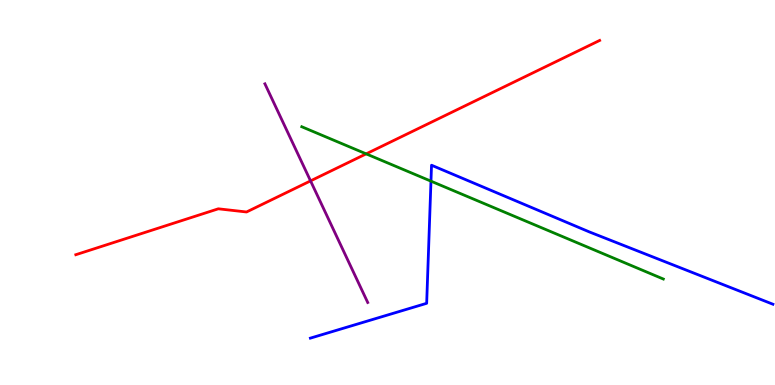[{'lines': ['blue', 'red'], 'intersections': []}, {'lines': ['green', 'red'], 'intersections': [{'x': 4.72, 'y': 6.0}]}, {'lines': ['purple', 'red'], 'intersections': [{'x': 4.01, 'y': 5.3}]}, {'lines': ['blue', 'green'], 'intersections': [{'x': 5.56, 'y': 5.29}]}, {'lines': ['blue', 'purple'], 'intersections': []}, {'lines': ['green', 'purple'], 'intersections': []}]